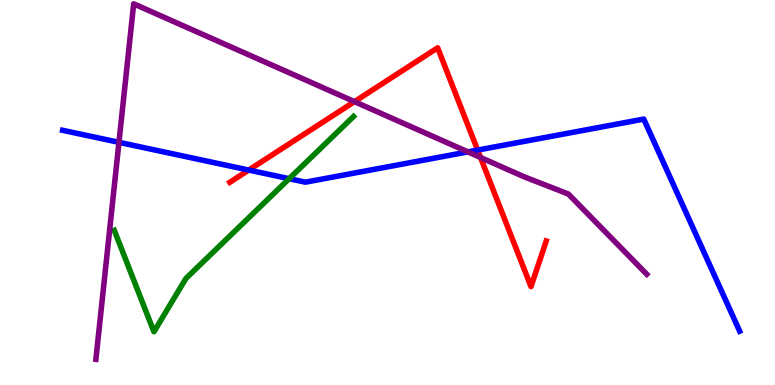[{'lines': ['blue', 'red'], 'intersections': [{'x': 3.21, 'y': 5.58}, {'x': 6.16, 'y': 6.1}]}, {'lines': ['green', 'red'], 'intersections': []}, {'lines': ['purple', 'red'], 'intersections': [{'x': 4.57, 'y': 7.36}, {'x': 6.2, 'y': 5.91}]}, {'lines': ['blue', 'green'], 'intersections': [{'x': 3.73, 'y': 5.36}]}, {'lines': ['blue', 'purple'], 'intersections': [{'x': 1.53, 'y': 6.3}, {'x': 6.04, 'y': 6.05}]}, {'lines': ['green', 'purple'], 'intersections': []}]